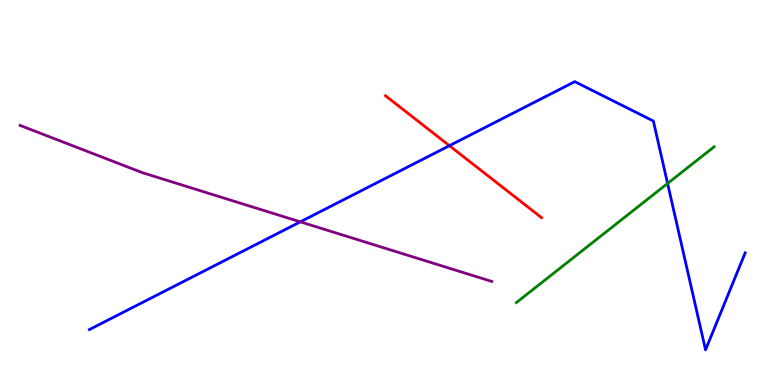[{'lines': ['blue', 'red'], 'intersections': [{'x': 5.8, 'y': 6.22}]}, {'lines': ['green', 'red'], 'intersections': []}, {'lines': ['purple', 'red'], 'intersections': []}, {'lines': ['blue', 'green'], 'intersections': [{'x': 8.61, 'y': 5.23}]}, {'lines': ['blue', 'purple'], 'intersections': [{'x': 3.87, 'y': 4.24}]}, {'lines': ['green', 'purple'], 'intersections': []}]